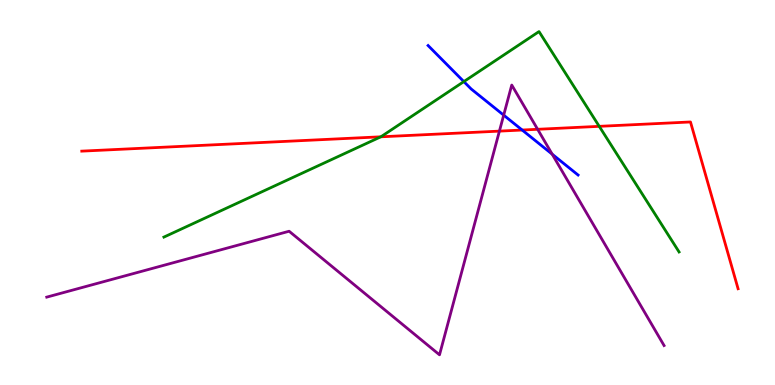[{'lines': ['blue', 'red'], 'intersections': [{'x': 6.74, 'y': 6.62}]}, {'lines': ['green', 'red'], 'intersections': [{'x': 4.91, 'y': 6.45}, {'x': 7.73, 'y': 6.72}]}, {'lines': ['purple', 'red'], 'intersections': [{'x': 6.44, 'y': 6.59}, {'x': 6.94, 'y': 6.64}]}, {'lines': ['blue', 'green'], 'intersections': [{'x': 5.99, 'y': 7.88}]}, {'lines': ['blue', 'purple'], 'intersections': [{'x': 6.5, 'y': 7.01}, {'x': 7.12, 'y': 6.0}]}, {'lines': ['green', 'purple'], 'intersections': []}]